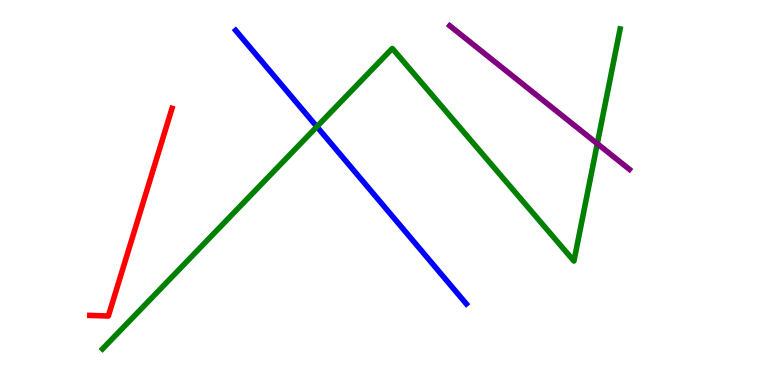[{'lines': ['blue', 'red'], 'intersections': []}, {'lines': ['green', 'red'], 'intersections': []}, {'lines': ['purple', 'red'], 'intersections': []}, {'lines': ['blue', 'green'], 'intersections': [{'x': 4.09, 'y': 6.71}]}, {'lines': ['blue', 'purple'], 'intersections': []}, {'lines': ['green', 'purple'], 'intersections': [{'x': 7.71, 'y': 6.27}]}]